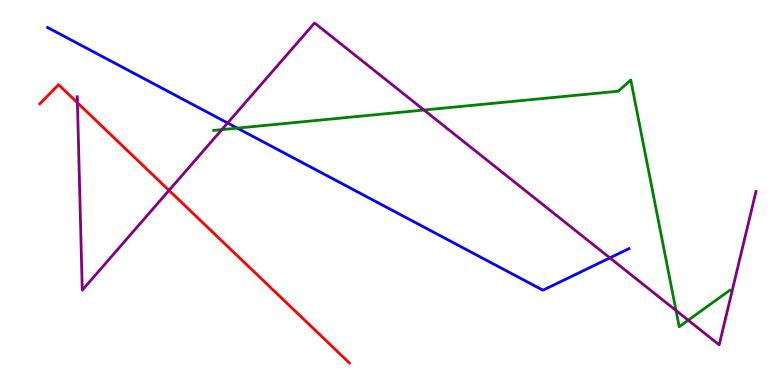[{'lines': ['blue', 'red'], 'intersections': []}, {'lines': ['green', 'red'], 'intersections': []}, {'lines': ['purple', 'red'], 'intersections': [{'x': 0.999, 'y': 7.33}, {'x': 2.18, 'y': 5.05}]}, {'lines': ['blue', 'green'], 'intersections': [{'x': 3.06, 'y': 6.67}]}, {'lines': ['blue', 'purple'], 'intersections': [{'x': 2.94, 'y': 6.81}, {'x': 7.87, 'y': 3.3}]}, {'lines': ['green', 'purple'], 'intersections': [{'x': 2.86, 'y': 6.63}, {'x': 5.47, 'y': 7.14}, {'x': 8.72, 'y': 1.93}, {'x': 8.88, 'y': 1.68}]}]